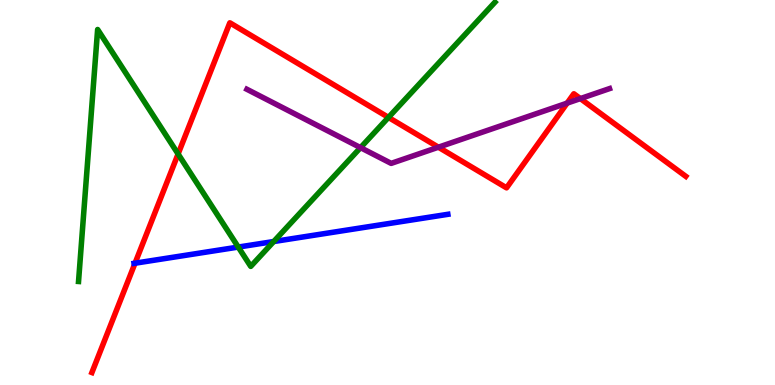[{'lines': ['blue', 'red'], 'intersections': [{'x': 1.74, 'y': 3.16}]}, {'lines': ['green', 'red'], 'intersections': [{'x': 2.3, 'y': 6.0}, {'x': 5.01, 'y': 6.95}]}, {'lines': ['purple', 'red'], 'intersections': [{'x': 5.66, 'y': 6.18}, {'x': 7.32, 'y': 7.32}, {'x': 7.49, 'y': 7.44}]}, {'lines': ['blue', 'green'], 'intersections': [{'x': 3.07, 'y': 3.58}, {'x': 3.53, 'y': 3.73}]}, {'lines': ['blue', 'purple'], 'intersections': []}, {'lines': ['green', 'purple'], 'intersections': [{'x': 4.65, 'y': 6.17}]}]